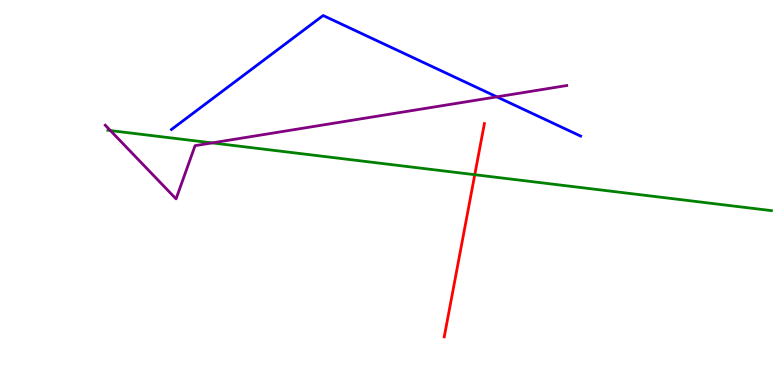[{'lines': ['blue', 'red'], 'intersections': []}, {'lines': ['green', 'red'], 'intersections': [{'x': 6.13, 'y': 5.46}]}, {'lines': ['purple', 'red'], 'intersections': []}, {'lines': ['blue', 'green'], 'intersections': []}, {'lines': ['blue', 'purple'], 'intersections': [{'x': 6.41, 'y': 7.48}]}, {'lines': ['green', 'purple'], 'intersections': [{'x': 1.42, 'y': 6.61}, {'x': 2.74, 'y': 6.29}]}]